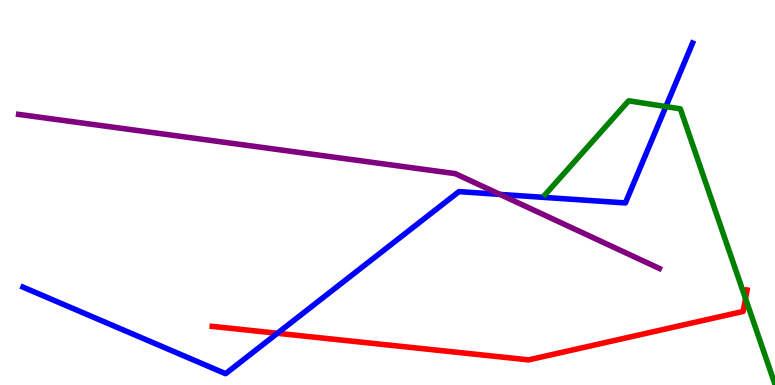[{'lines': ['blue', 'red'], 'intersections': [{'x': 3.58, 'y': 1.34}]}, {'lines': ['green', 'red'], 'intersections': [{'x': 9.62, 'y': 2.25}]}, {'lines': ['purple', 'red'], 'intersections': []}, {'lines': ['blue', 'green'], 'intersections': [{'x': 8.59, 'y': 7.23}]}, {'lines': ['blue', 'purple'], 'intersections': [{'x': 6.45, 'y': 4.95}]}, {'lines': ['green', 'purple'], 'intersections': []}]